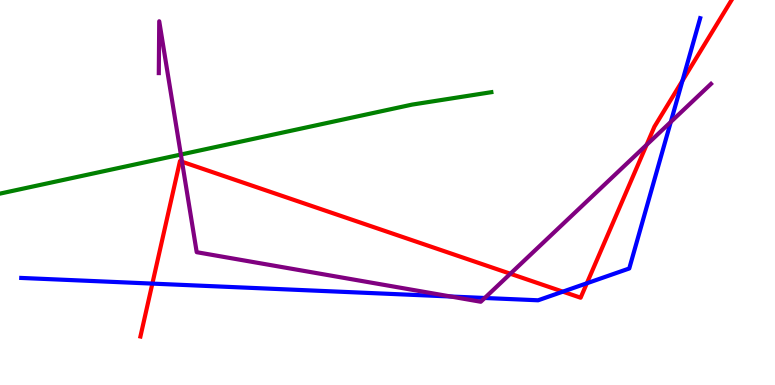[{'lines': ['blue', 'red'], 'intersections': [{'x': 1.97, 'y': 2.63}, {'x': 7.26, 'y': 2.42}, {'x': 7.57, 'y': 2.64}, {'x': 8.81, 'y': 7.91}]}, {'lines': ['green', 'red'], 'intersections': []}, {'lines': ['purple', 'red'], 'intersections': [{'x': 2.35, 'y': 5.8}, {'x': 6.59, 'y': 2.89}, {'x': 8.34, 'y': 6.24}]}, {'lines': ['blue', 'green'], 'intersections': []}, {'lines': ['blue', 'purple'], 'intersections': [{'x': 5.82, 'y': 2.3}, {'x': 6.25, 'y': 2.26}, {'x': 8.66, 'y': 6.83}]}, {'lines': ['green', 'purple'], 'intersections': [{'x': 2.33, 'y': 5.99}]}]